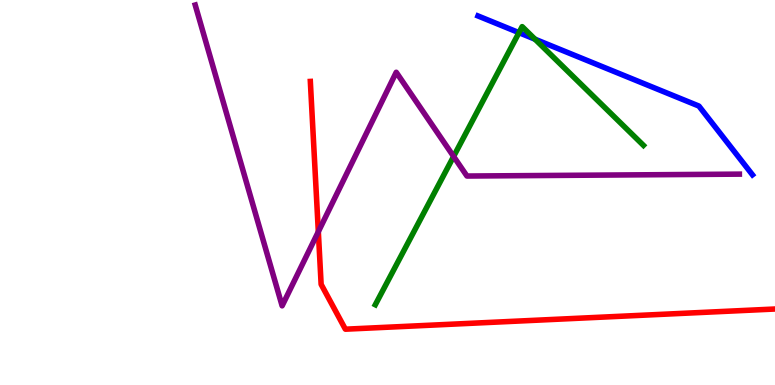[{'lines': ['blue', 'red'], 'intersections': []}, {'lines': ['green', 'red'], 'intersections': []}, {'lines': ['purple', 'red'], 'intersections': [{'x': 4.11, 'y': 3.98}]}, {'lines': ['blue', 'green'], 'intersections': [{'x': 6.7, 'y': 9.15}, {'x': 6.9, 'y': 8.98}]}, {'lines': ['blue', 'purple'], 'intersections': []}, {'lines': ['green', 'purple'], 'intersections': [{'x': 5.85, 'y': 5.94}]}]